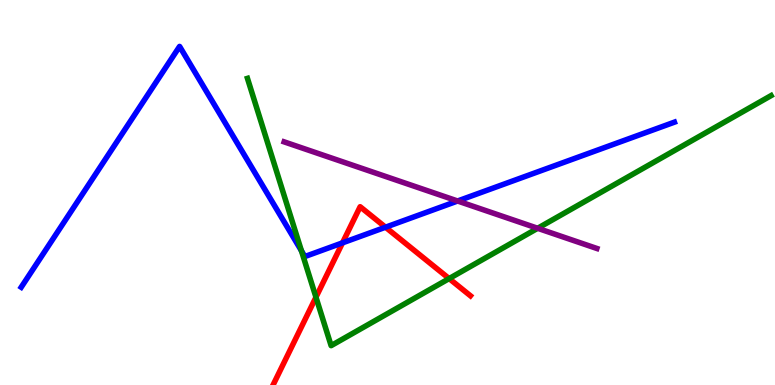[{'lines': ['blue', 'red'], 'intersections': [{'x': 4.42, 'y': 3.69}, {'x': 4.97, 'y': 4.1}]}, {'lines': ['green', 'red'], 'intersections': [{'x': 4.08, 'y': 2.28}, {'x': 5.8, 'y': 2.76}]}, {'lines': ['purple', 'red'], 'intersections': []}, {'lines': ['blue', 'green'], 'intersections': [{'x': 3.89, 'y': 3.49}]}, {'lines': ['blue', 'purple'], 'intersections': [{'x': 5.9, 'y': 4.78}]}, {'lines': ['green', 'purple'], 'intersections': [{'x': 6.94, 'y': 4.07}]}]